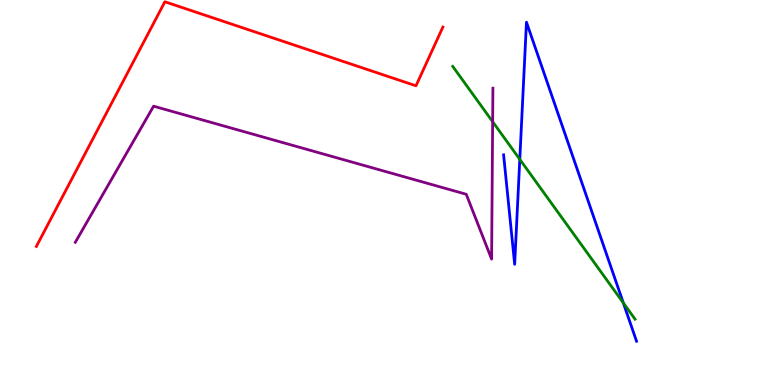[{'lines': ['blue', 'red'], 'intersections': []}, {'lines': ['green', 'red'], 'intersections': []}, {'lines': ['purple', 'red'], 'intersections': []}, {'lines': ['blue', 'green'], 'intersections': [{'x': 6.71, 'y': 5.86}, {'x': 8.04, 'y': 2.13}]}, {'lines': ['blue', 'purple'], 'intersections': []}, {'lines': ['green', 'purple'], 'intersections': [{'x': 6.36, 'y': 6.84}]}]